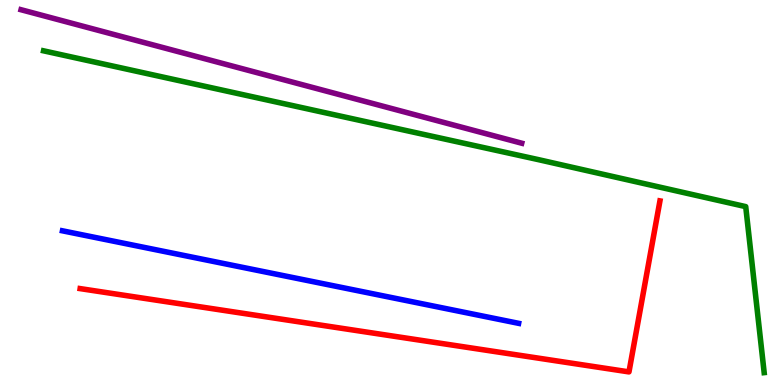[{'lines': ['blue', 'red'], 'intersections': []}, {'lines': ['green', 'red'], 'intersections': []}, {'lines': ['purple', 'red'], 'intersections': []}, {'lines': ['blue', 'green'], 'intersections': []}, {'lines': ['blue', 'purple'], 'intersections': []}, {'lines': ['green', 'purple'], 'intersections': []}]